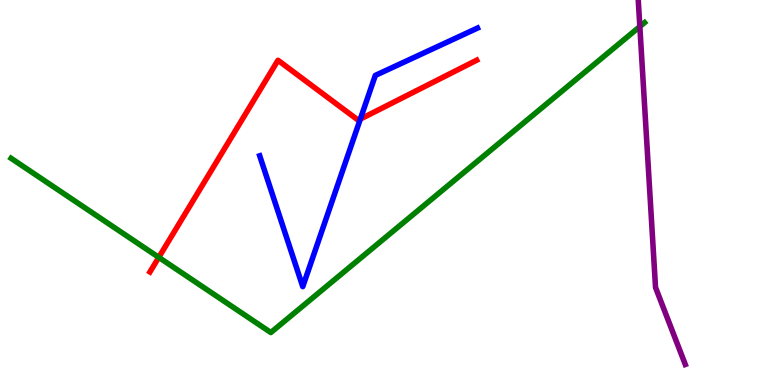[{'lines': ['blue', 'red'], 'intersections': [{'x': 4.65, 'y': 6.91}]}, {'lines': ['green', 'red'], 'intersections': [{'x': 2.05, 'y': 3.32}]}, {'lines': ['purple', 'red'], 'intersections': []}, {'lines': ['blue', 'green'], 'intersections': []}, {'lines': ['blue', 'purple'], 'intersections': []}, {'lines': ['green', 'purple'], 'intersections': [{'x': 8.26, 'y': 9.31}]}]